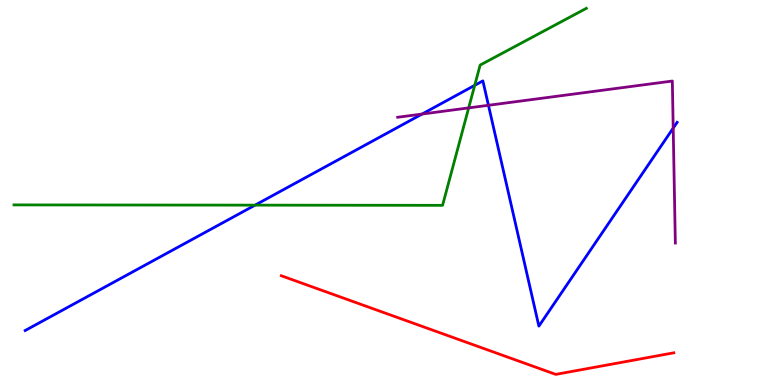[{'lines': ['blue', 'red'], 'intersections': []}, {'lines': ['green', 'red'], 'intersections': []}, {'lines': ['purple', 'red'], 'intersections': []}, {'lines': ['blue', 'green'], 'intersections': [{'x': 3.29, 'y': 4.67}, {'x': 6.13, 'y': 7.78}]}, {'lines': ['blue', 'purple'], 'intersections': [{'x': 5.45, 'y': 7.04}, {'x': 6.3, 'y': 7.27}, {'x': 8.69, 'y': 6.67}]}, {'lines': ['green', 'purple'], 'intersections': [{'x': 6.05, 'y': 7.2}]}]